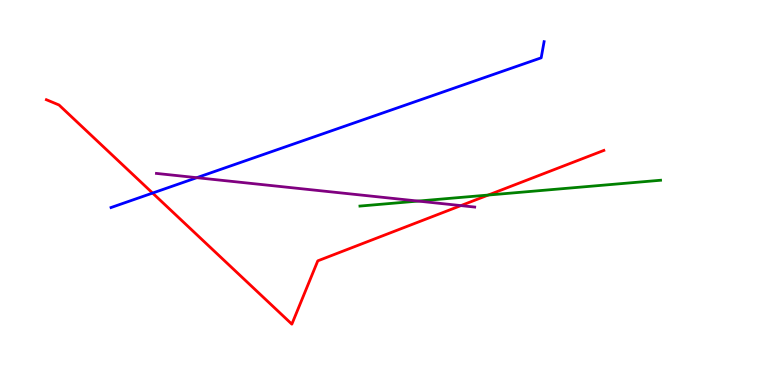[{'lines': ['blue', 'red'], 'intersections': [{'x': 1.97, 'y': 4.99}]}, {'lines': ['green', 'red'], 'intersections': [{'x': 6.3, 'y': 4.93}]}, {'lines': ['purple', 'red'], 'intersections': [{'x': 5.95, 'y': 4.66}]}, {'lines': ['blue', 'green'], 'intersections': []}, {'lines': ['blue', 'purple'], 'intersections': [{'x': 2.54, 'y': 5.38}]}, {'lines': ['green', 'purple'], 'intersections': [{'x': 5.39, 'y': 4.78}]}]